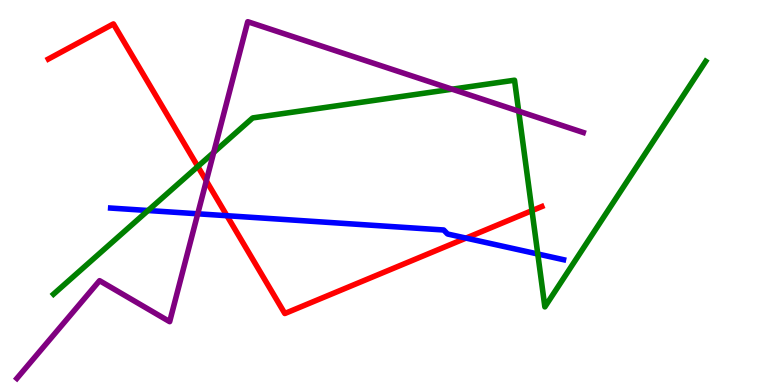[{'lines': ['blue', 'red'], 'intersections': [{'x': 2.93, 'y': 4.4}, {'x': 6.01, 'y': 3.82}]}, {'lines': ['green', 'red'], 'intersections': [{'x': 2.55, 'y': 5.68}, {'x': 6.86, 'y': 4.53}]}, {'lines': ['purple', 'red'], 'intersections': [{'x': 2.66, 'y': 5.3}]}, {'lines': ['blue', 'green'], 'intersections': [{'x': 1.91, 'y': 4.53}, {'x': 6.94, 'y': 3.4}]}, {'lines': ['blue', 'purple'], 'intersections': [{'x': 2.55, 'y': 4.45}]}, {'lines': ['green', 'purple'], 'intersections': [{'x': 2.76, 'y': 6.04}, {'x': 5.83, 'y': 7.68}, {'x': 6.69, 'y': 7.11}]}]